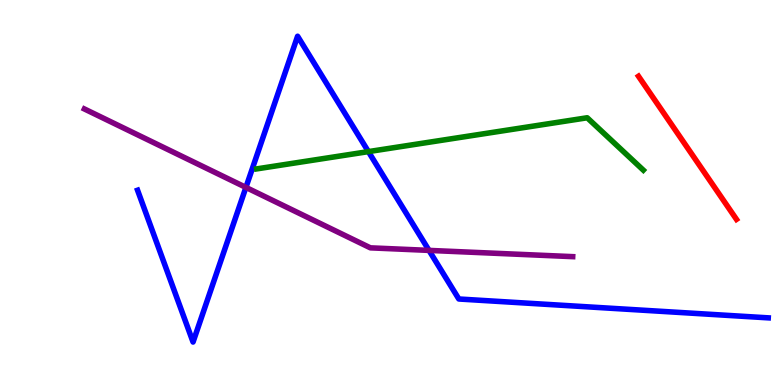[{'lines': ['blue', 'red'], 'intersections': []}, {'lines': ['green', 'red'], 'intersections': []}, {'lines': ['purple', 'red'], 'intersections': []}, {'lines': ['blue', 'green'], 'intersections': [{'x': 4.75, 'y': 6.06}]}, {'lines': ['blue', 'purple'], 'intersections': [{'x': 3.17, 'y': 5.13}, {'x': 5.54, 'y': 3.5}]}, {'lines': ['green', 'purple'], 'intersections': []}]